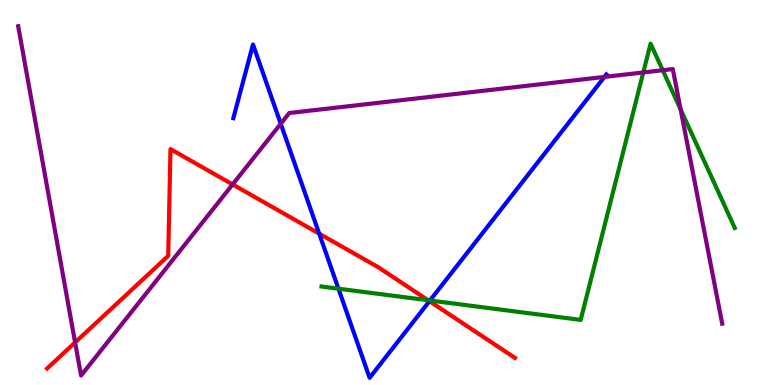[{'lines': ['blue', 'red'], 'intersections': [{'x': 4.12, 'y': 3.93}, {'x': 5.54, 'y': 2.18}]}, {'lines': ['green', 'red'], 'intersections': [{'x': 5.52, 'y': 2.2}]}, {'lines': ['purple', 'red'], 'intersections': [{'x': 0.969, 'y': 1.11}, {'x': 3.0, 'y': 5.21}]}, {'lines': ['blue', 'green'], 'intersections': [{'x': 4.37, 'y': 2.5}, {'x': 5.55, 'y': 2.2}]}, {'lines': ['blue', 'purple'], 'intersections': [{'x': 3.62, 'y': 6.79}, {'x': 7.8, 'y': 8.0}]}, {'lines': ['green', 'purple'], 'intersections': [{'x': 8.3, 'y': 8.12}, {'x': 8.55, 'y': 8.18}, {'x': 8.78, 'y': 7.16}]}]